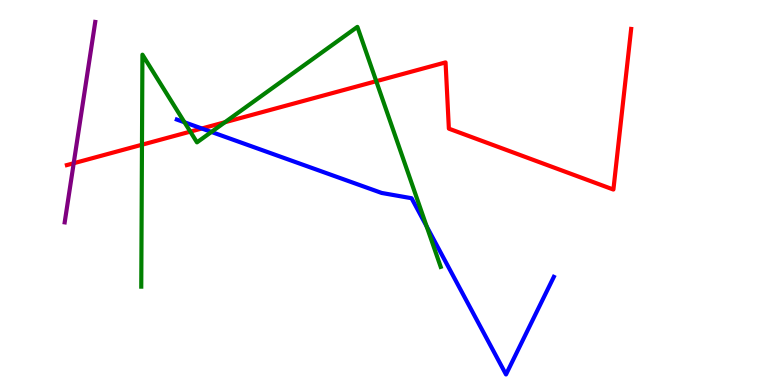[{'lines': ['blue', 'red'], 'intersections': [{'x': 2.6, 'y': 6.66}]}, {'lines': ['green', 'red'], 'intersections': [{'x': 1.83, 'y': 6.24}, {'x': 2.46, 'y': 6.58}, {'x': 2.9, 'y': 6.83}, {'x': 4.85, 'y': 7.89}]}, {'lines': ['purple', 'red'], 'intersections': [{'x': 0.951, 'y': 5.76}]}, {'lines': ['blue', 'green'], 'intersections': [{'x': 2.38, 'y': 6.82}, {'x': 2.73, 'y': 6.57}, {'x': 5.51, 'y': 4.12}]}, {'lines': ['blue', 'purple'], 'intersections': []}, {'lines': ['green', 'purple'], 'intersections': []}]